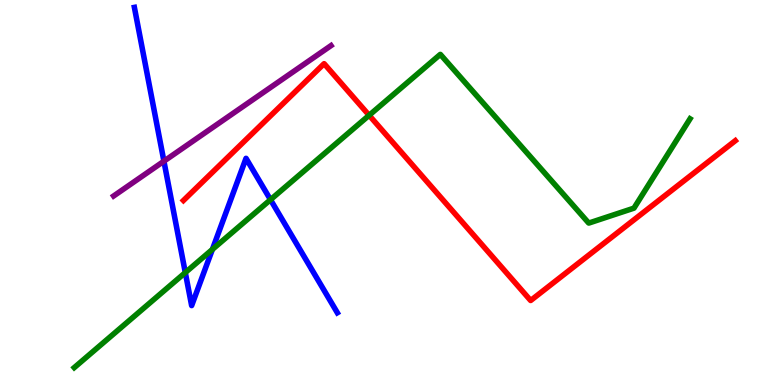[{'lines': ['blue', 'red'], 'intersections': []}, {'lines': ['green', 'red'], 'intersections': [{'x': 4.76, 'y': 7.01}]}, {'lines': ['purple', 'red'], 'intersections': []}, {'lines': ['blue', 'green'], 'intersections': [{'x': 2.39, 'y': 2.92}, {'x': 2.74, 'y': 3.52}, {'x': 3.49, 'y': 4.81}]}, {'lines': ['blue', 'purple'], 'intersections': [{'x': 2.12, 'y': 5.81}]}, {'lines': ['green', 'purple'], 'intersections': []}]